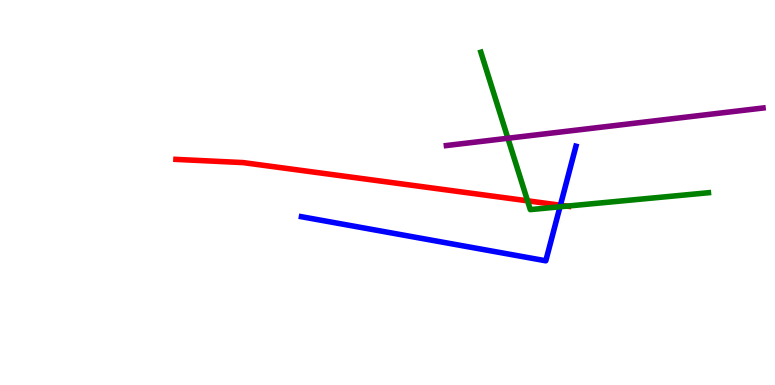[{'lines': ['blue', 'red'], 'intersections': [{'x': 7.23, 'y': 4.67}]}, {'lines': ['green', 'red'], 'intersections': [{'x': 6.81, 'y': 4.78}, {'x': 7.32, 'y': 4.65}]}, {'lines': ['purple', 'red'], 'intersections': []}, {'lines': ['blue', 'green'], 'intersections': [{'x': 7.23, 'y': 4.63}]}, {'lines': ['blue', 'purple'], 'intersections': []}, {'lines': ['green', 'purple'], 'intersections': [{'x': 6.55, 'y': 6.41}]}]